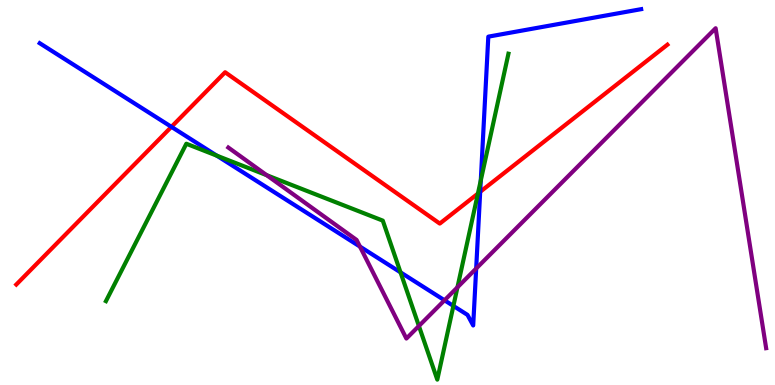[{'lines': ['blue', 'red'], 'intersections': [{'x': 2.21, 'y': 6.71}, {'x': 6.2, 'y': 5.02}]}, {'lines': ['green', 'red'], 'intersections': [{'x': 6.17, 'y': 4.97}]}, {'lines': ['purple', 'red'], 'intersections': []}, {'lines': ['blue', 'green'], 'intersections': [{'x': 2.8, 'y': 5.96}, {'x': 5.17, 'y': 2.93}, {'x': 5.85, 'y': 2.05}, {'x': 6.2, 'y': 5.31}]}, {'lines': ['blue', 'purple'], 'intersections': [{'x': 4.64, 'y': 3.6}, {'x': 5.74, 'y': 2.2}, {'x': 6.14, 'y': 3.03}]}, {'lines': ['green', 'purple'], 'intersections': [{'x': 3.44, 'y': 5.45}, {'x': 5.41, 'y': 1.53}, {'x': 5.9, 'y': 2.54}]}]